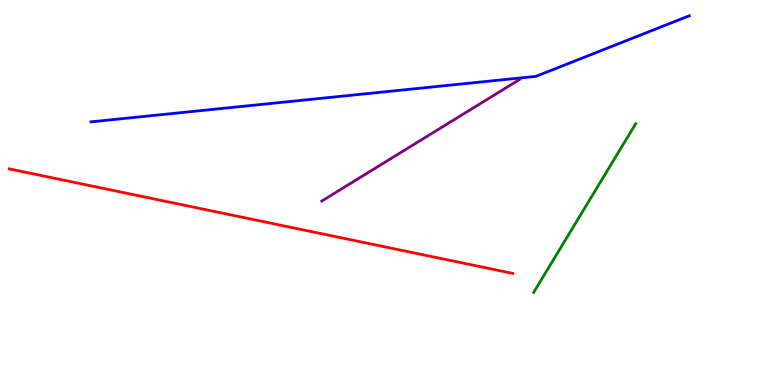[{'lines': ['blue', 'red'], 'intersections': []}, {'lines': ['green', 'red'], 'intersections': []}, {'lines': ['purple', 'red'], 'intersections': []}, {'lines': ['blue', 'green'], 'intersections': []}, {'lines': ['blue', 'purple'], 'intersections': []}, {'lines': ['green', 'purple'], 'intersections': []}]